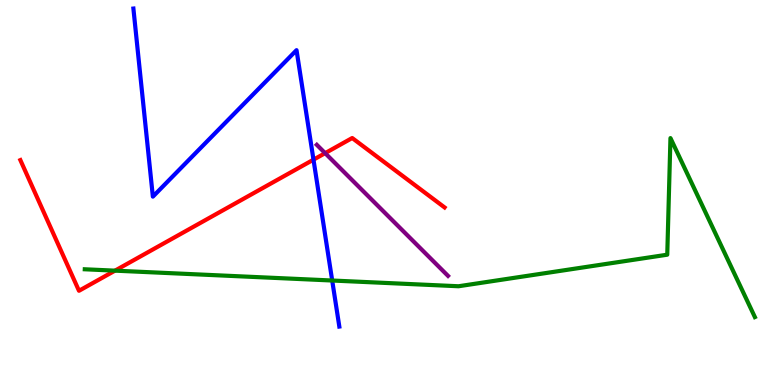[{'lines': ['blue', 'red'], 'intersections': [{'x': 4.05, 'y': 5.85}]}, {'lines': ['green', 'red'], 'intersections': [{'x': 1.48, 'y': 2.97}]}, {'lines': ['purple', 'red'], 'intersections': [{'x': 4.2, 'y': 6.02}]}, {'lines': ['blue', 'green'], 'intersections': [{'x': 4.29, 'y': 2.71}]}, {'lines': ['blue', 'purple'], 'intersections': []}, {'lines': ['green', 'purple'], 'intersections': []}]